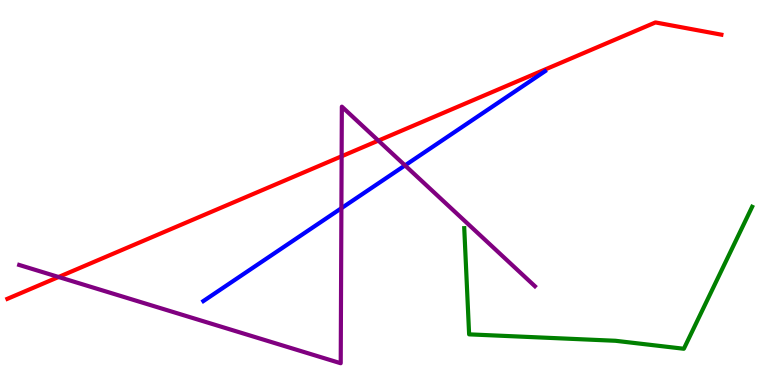[{'lines': ['blue', 'red'], 'intersections': []}, {'lines': ['green', 'red'], 'intersections': []}, {'lines': ['purple', 'red'], 'intersections': [{'x': 0.756, 'y': 2.81}, {'x': 4.41, 'y': 5.94}, {'x': 4.88, 'y': 6.35}]}, {'lines': ['blue', 'green'], 'intersections': []}, {'lines': ['blue', 'purple'], 'intersections': [{'x': 4.41, 'y': 4.59}, {'x': 5.23, 'y': 5.7}]}, {'lines': ['green', 'purple'], 'intersections': []}]